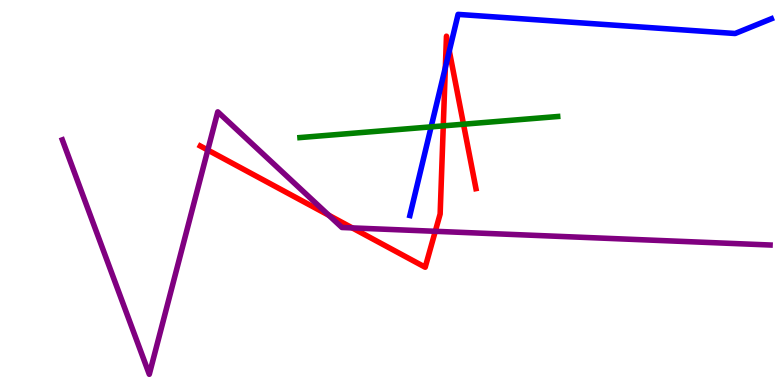[{'lines': ['blue', 'red'], 'intersections': [{'x': 5.75, 'y': 8.25}, {'x': 5.8, 'y': 8.68}]}, {'lines': ['green', 'red'], 'intersections': [{'x': 5.72, 'y': 6.73}, {'x': 5.98, 'y': 6.77}]}, {'lines': ['purple', 'red'], 'intersections': [{'x': 2.68, 'y': 6.1}, {'x': 4.24, 'y': 4.41}, {'x': 4.55, 'y': 4.08}, {'x': 5.62, 'y': 3.99}]}, {'lines': ['blue', 'green'], 'intersections': [{'x': 5.56, 'y': 6.71}]}, {'lines': ['blue', 'purple'], 'intersections': []}, {'lines': ['green', 'purple'], 'intersections': []}]